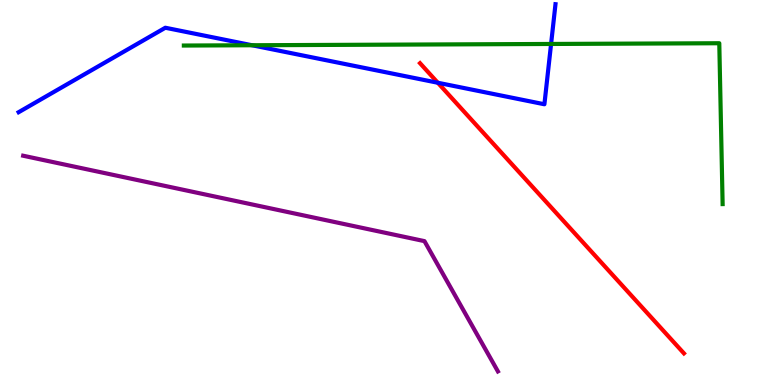[{'lines': ['blue', 'red'], 'intersections': [{'x': 5.65, 'y': 7.85}]}, {'lines': ['green', 'red'], 'intersections': []}, {'lines': ['purple', 'red'], 'intersections': []}, {'lines': ['blue', 'green'], 'intersections': [{'x': 3.25, 'y': 8.82}, {'x': 7.11, 'y': 8.86}]}, {'lines': ['blue', 'purple'], 'intersections': []}, {'lines': ['green', 'purple'], 'intersections': []}]